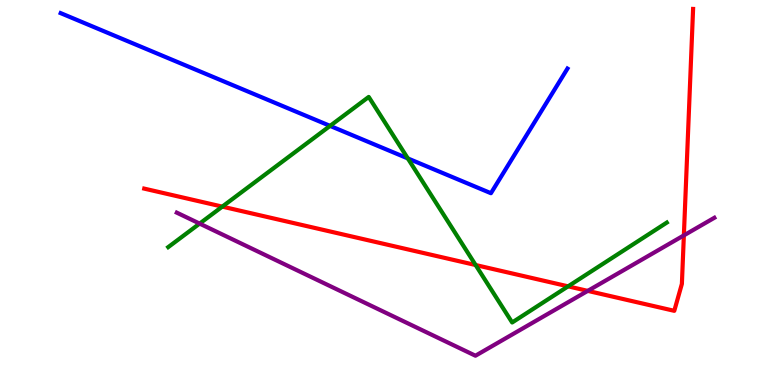[{'lines': ['blue', 'red'], 'intersections': []}, {'lines': ['green', 'red'], 'intersections': [{'x': 2.87, 'y': 4.63}, {'x': 6.14, 'y': 3.12}, {'x': 7.33, 'y': 2.56}]}, {'lines': ['purple', 'red'], 'intersections': [{'x': 7.58, 'y': 2.44}, {'x': 8.82, 'y': 3.89}]}, {'lines': ['blue', 'green'], 'intersections': [{'x': 4.26, 'y': 6.73}, {'x': 5.26, 'y': 5.88}]}, {'lines': ['blue', 'purple'], 'intersections': []}, {'lines': ['green', 'purple'], 'intersections': [{'x': 2.58, 'y': 4.19}]}]